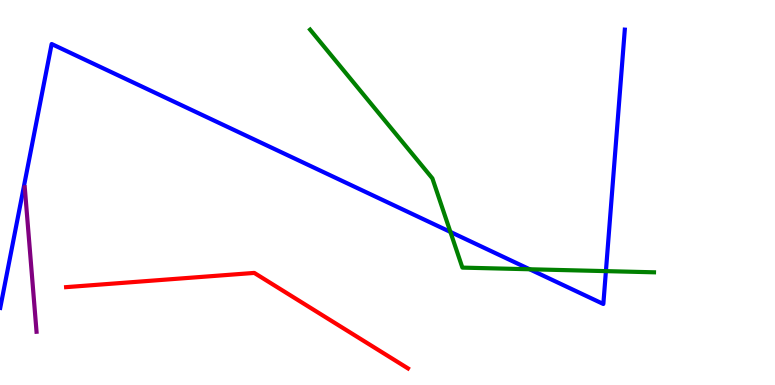[{'lines': ['blue', 'red'], 'intersections': []}, {'lines': ['green', 'red'], 'intersections': []}, {'lines': ['purple', 'red'], 'intersections': []}, {'lines': ['blue', 'green'], 'intersections': [{'x': 5.81, 'y': 3.98}, {'x': 6.83, 'y': 3.01}, {'x': 7.82, 'y': 2.96}]}, {'lines': ['blue', 'purple'], 'intersections': []}, {'lines': ['green', 'purple'], 'intersections': []}]